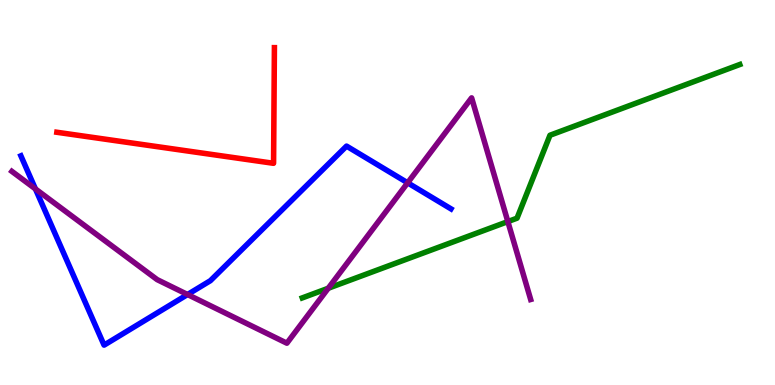[{'lines': ['blue', 'red'], 'intersections': []}, {'lines': ['green', 'red'], 'intersections': []}, {'lines': ['purple', 'red'], 'intersections': []}, {'lines': ['blue', 'green'], 'intersections': []}, {'lines': ['blue', 'purple'], 'intersections': [{'x': 0.457, 'y': 5.09}, {'x': 2.42, 'y': 2.35}, {'x': 5.26, 'y': 5.25}]}, {'lines': ['green', 'purple'], 'intersections': [{'x': 4.24, 'y': 2.51}, {'x': 6.55, 'y': 4.24}]}]